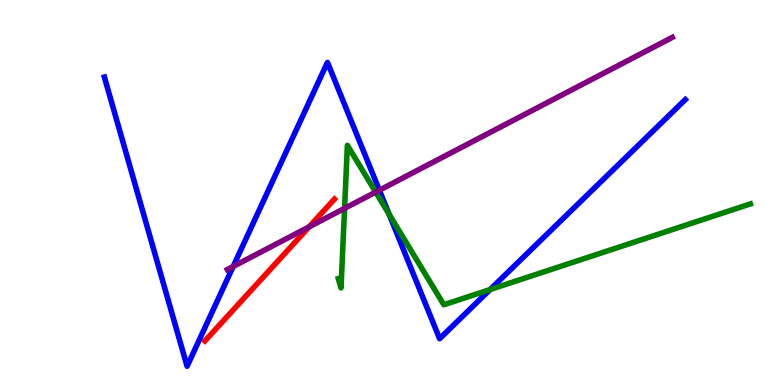[{'lines': ['blue', 'red'], 'intersections': []}, {'lines': ['green', 'red'], 'intersections': []}, {'lines': ['purple', 'red'], 'intersections': [{'x': 3.99, 'y': 4.11}]}, {'lines': ['blue', 'green'], 'intersections': [{'x': 5.02, 'y': 4.43}, {'x': 6.32, 'y': 2.48}]}, {'lines': ['blue', 'purple'], 'intersections': [{'x': 3.01, 'y': 3.08}, {'x': 4.89, 'y': 5.06}]}, {'lines': ['green', 'purple'], 'intersections': [{'x': 4.45, 'y': 4.59}, {'x': 4.85, 'y': 5.01}]}]